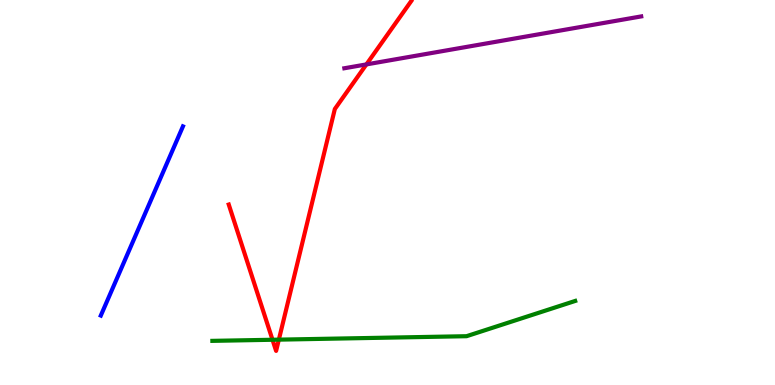[{'lines': ['blue', 'red'], 'intersections': []}, {'lines': ['green', 'red'], 'intersections': [{'x': 3.52, 'y': 1.18}, {'x': 3.6, 'y': 1.18}]}, {'lines': ['purple', 'red'], 'intersections': [{'x': 4.73, 'y': 8.33}]}, {'lines': ['blue', 'green'], 'intersections': []}, {'lines': ['blue', 'purple'], 'intersections': []}, {'lines': ['green', 'purple'], 'intersections': []}]